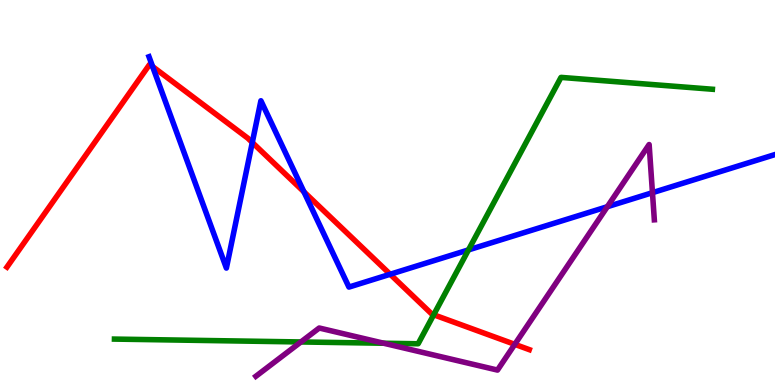[{'lines': ['blue', 'red'], 'intersections': [{'x': 1.97, 'y': 8.27}, {'x': 3.26, 'y': 6.3}, {'x': 3.92, 'y': 5.02}, {'x': 5.03, 'y': 2.88}]}, {'lines': ['green', 'red'], 'intersections': [{'x': 5.6, 'y': 1.82}]}, {'lines': ['purple', 'red'], 'intersections': [{'x': 6.64, 'y': 1.06}]}, {'lines': ['blue', 'green'], 'intersections': [{'x': 6.04, 'y': 3.51}]}, {'lines': ['blue', 'purple'], 'intersections': [{'x': 7.84, 'y': 4.63}, {'x': 8.42, 'y': 5.0}]}, {'lines': ['green', 'purple'], 'intersections': [{'x': 3.88, 'y': 1.12}, {'x': 4.95, 'y': 1.08}]}]